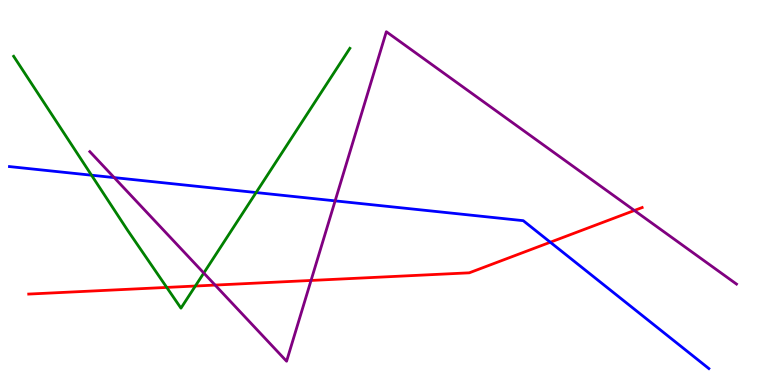[{'lines': ['blue', 'red'], 'intersections': [{'x': 7.1, 'y': 3.71}]}, {'lines': ['green', 'red'], 'intersections': [{'x': 2.15, 'y': 2.53}, {'x': 2.52, 'y': 2.57}]}, {'lines': ['purple', 'red'], 'intersections': [{'x': 2.78, 'y': 2.6}, {'x': 4.01, 'y': 2.72}, {'x': 8.19, 'y': 4.53}]}, {'lines': ['blue', 'green'], 'intersections': [{'x': 1.18, 'y': 5.45}, {'x': 3.3, 'y': 5.0}]}, {'lines': ['blue', 'purple'], 'intersections': [{'x': 1.47, 'y': 5.39}, {'x': 4.32, 'y': 4.78}]}, {'lines': ['green', 'purple'], 'intersections': [{'x': 2.63, 'y': 2.91}]}]